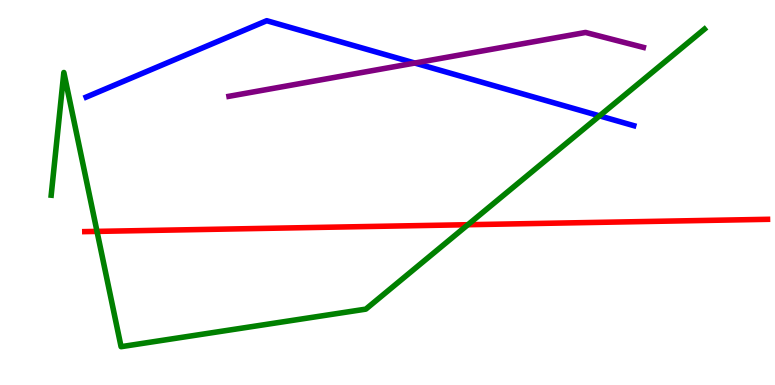[{'lines': ['blue', 'red'], 'intersections': []}, {'lines': ['green', 'red'], 'intersections': [{'x': 1.25, 'y': 3.99}, {'x': 6.04, 'y': 4.16}]}, {'lines': ['purple', 'red'], 'intersections': []}, {'lines': ['blue', 'green'], 'intersections': [{'x': 7.74, 'y': 6.99}]}, {'lines': ['blue', 'purple'], 'intersections': [{'x': 5.35, 'y': 8.36}]}, {'lines': ['green', 'purple'], 'intersections': []}]